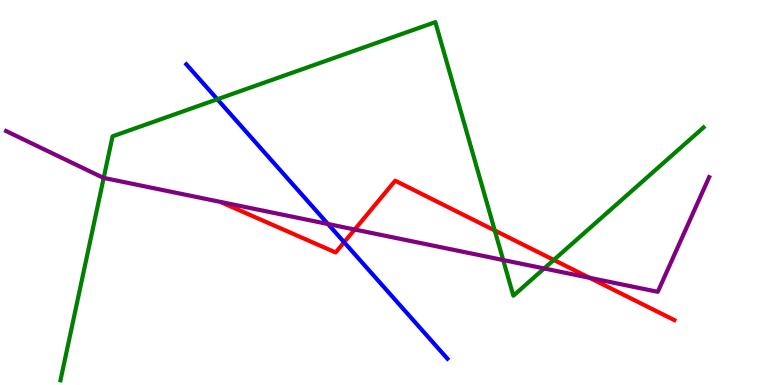[{'lines': ['blue', 'red'], 'intersections': [{'x': 4.44, 'y': 3.71}]}, {'lines': ['green', 'red'], 'intersections': [{'x': 6.38, 'y': 4.01}, {'x': 7.15, 'y': 3.25}]}, {'lines': ['purple', 'red'], 'intersections': [{'x': 4.58, 'y': 4.04}, {'x': 7.61, 'y': 2.78}]}, {'lines': ['blue', 'green'], 'intersections': [{'x': 2.8, 'y': 7.42}]}, {'lines': ['blue', 'purple'], 'intersections': [{'x': 4.23, 'y': 4.18}]}, {'lines': ['green', 'purple'], 'intersections': [{'x': 1.34, 'y': 5.38}, {'x': 6.49, 'y': 3.25}, {'x': 7.02, 'y': 3.03}]}]